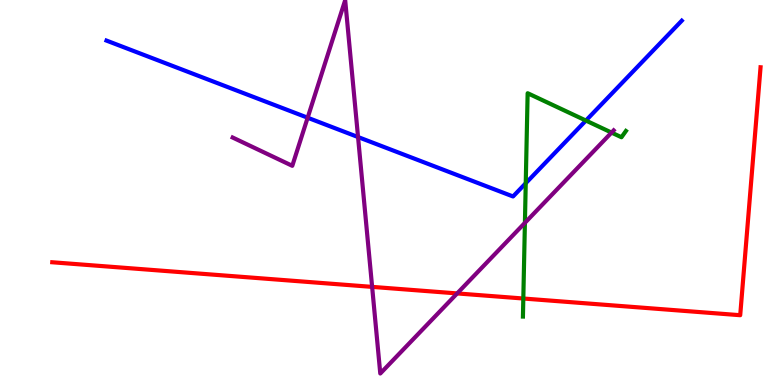[{'lines': ['blue', 'red'], 'intersections': []}, {'lines': ['green', 'red'], 'intersections': [{'x': 6.75, 'y': 2.25}]}, {'lines': ['purple', 'red'], 'intersections': [{'x': 4.8, 'y': 2.55}, {'x': 5.9, 'y': 2.38}]}, {'lines': ['blue', 'green'], 'intersections': [{'x': 6.78, 'y': 5.24}, {'x': 7.56, 'y': 6.87}]}, {'lines': ['blue', 'purple'], 'intersections': [{'x': 3.97, 'y': 6.94}, {'x': 4.62, 'y': 6.44}]}, {'lines': ['green', 'purple'], 'intersections': [{'x': 6.77, 'y': 4.21}, {'x': 7.89, 'y': 6.56}]}]